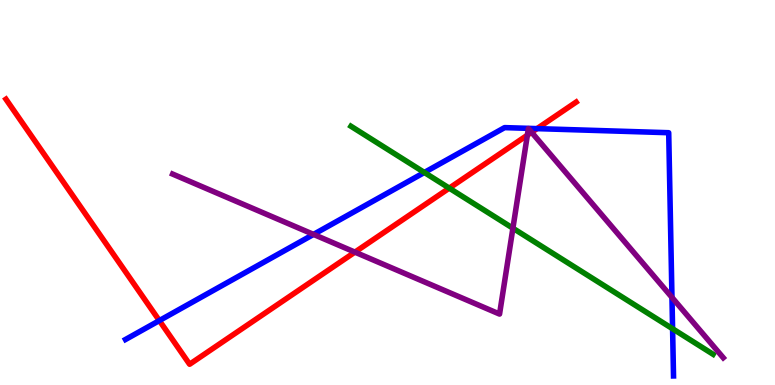[{'lines': ['blue', 'red'], 'intersections': [{'x': 2.06, 'y': 1.67}, {'x': 6.93, 'y': 6.66}]}, {'lines': ['green', 'red'], 'intersections': [{'x': 5.8, 'y': 5.11}]}, {'lines': ['purple', 'red'], 'intersections': [{'x': 4.58, 'y': 3.45}, {'x': 6.8, 'y': 6.49}, {'x': 6.86, 'y': 6.56}]}, {'lines': ['blue', 'green'], 'intersections': [{'x': 5.48, 'y': 5.52}, {'x': 8.68, 'y': 1.46}]}, {'lines': ['blue', 'purple'], 'intersections': [{'x': 4.05, 'y': 3.91}, {'x': 8.67, 'y': 2.28}]}, {'lines': ['green', 'purple'], 'intersections': [{'x': 6.62, 'y': 4.07}]}]